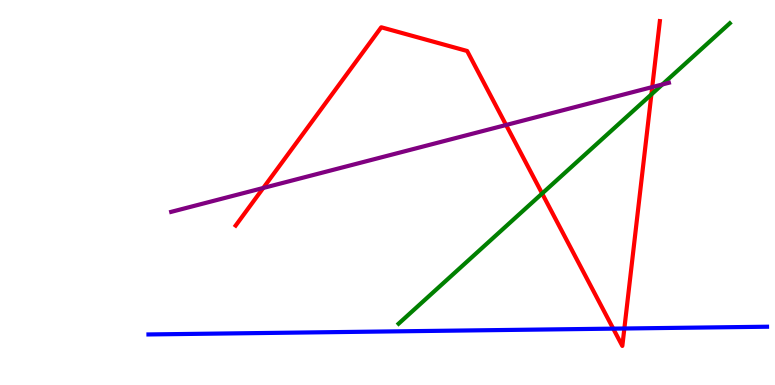[{'lines': ['blue', 'red'], 'intersections': [{'x': 7.91, 'y': 1.46}, {'x': 8.06, 'y': 1.47}]}, {'lines': ['green', 'red'], 'intersections': [{'x': 7.0, 'y': 4.97}, {'x': 8.4, 'y': 7.55}]}, {'lines': ['purple', 'red'], 'intersections': [{'x': 3.4, 'y': 5.12}, {'x': 6.53, 'y': 6.75}, {'x': 8.42, 'y': 7.74}]}, {'lines': ['blue', 'green'], 'intersections': []}, {'lines': ['blue', 'purple'], 'intersections': []}, {'lines': ['green', 'purple'], 'intersections': [{'x': 8.55, 'y': 7.81}]}]